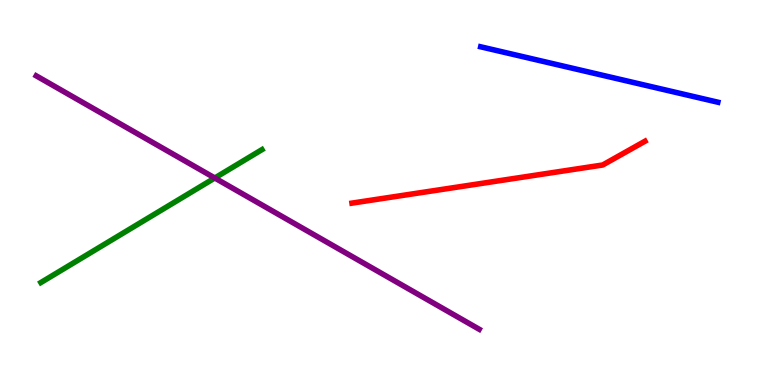[{'lines': ['blue', 'red'], 'intersections': []}, {'lines': ['green', 'red'], 'intersections': []}, {'lines': ['purple', 'red'], 'intersections': []}, {'lines': ['blue', 'green'], 'intersections': []}, {'lines': ['blue', 'purple'], 'intersections': []}, {'lines': ['green', 'purple'], 'intersections': [{'x': 2.77, 'y': 5.38}]}]